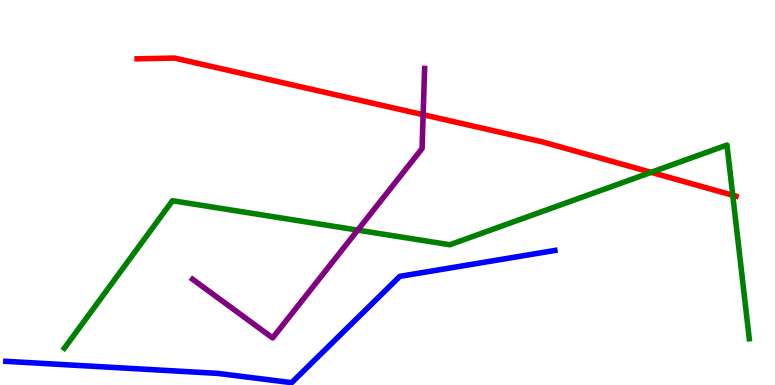[{'lines': ['blue', 'red'], 'intersections': []}, {'lines': ['green', 'red'], 'intersections': [{'x': 8.4, 'y': 5.52}, {'x': 9.45, 'y': 4.93}]}, {'lines': ['purple', 'red'], 'intersections': [{'x': 5.46, 'y': 7.02}]}, {'lines': ['blue', 'green'], 'intersections': []}, {'lines': ['blue', 'purple'], 'intersections': []}, {'lines': ['green', 'purple'], 'intersections': [{'x': 4.62, 'y': 4.02}]}]